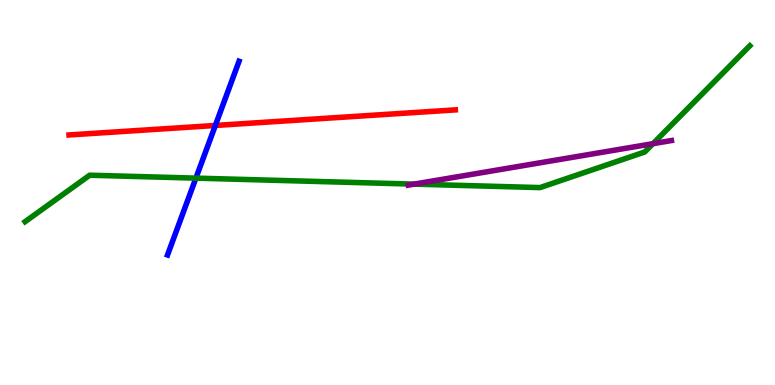[{'lines': ['blue', 'red'], 'intersections': [{'x': 2.78, 'y': 6.74}]}, {'lines': ['green', 'red'], 'intersections': []}, {'lines': ['purple', 'red'], 'intersections': []}, {'lines': ['blue', 'green'], 'intersections': [{'x': 2.53, 'y': 5.37}]}, {'lines': ['blue', 'purple'], 'intersections': []}, {'lines': ['green', 'purple'], 'intersections': [{'x': 5.34, 'y': 5.22}, {'x': 8.43, 'y': 6.27}]}]